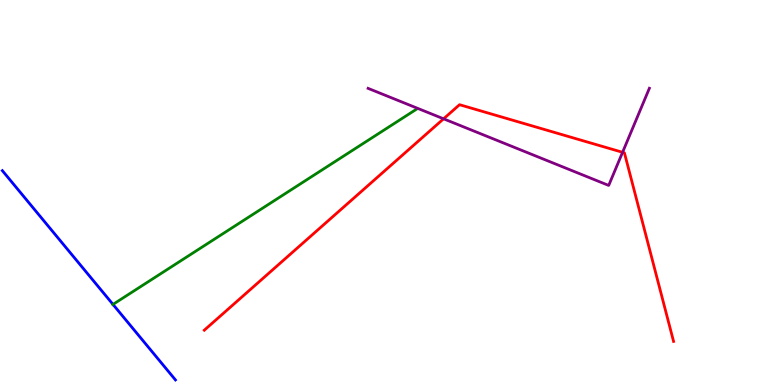[{'lines': ['blue', 'red'], 'intersections': []}, {'lines': ['green', 'red'], 'intersections': []}, {'lines': ['purple', 'red'], 'intersections': [{'x': 5.72, 'y': 6.91}, {'x': 8.03, 'y': 6.04}]}, {'lines': ['blue', 'green'], 'intersections': [{'x': 1.46, 'y': 2.09}]}, {'lines': ['blue', 'purple'], 'intersections': []}, {'lines': ['green', 'purple'], 'intersections': []}]